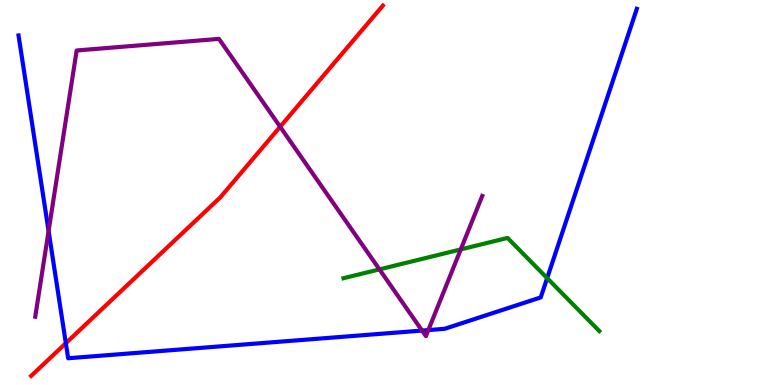[{'lines': ['blue', 'red'], 'intersections': [{'x': 0.849, 'y': 1.09}]}, {'lines': ['green', 'red'], 'intersections': []}, {'lines': ['purple', 'red'], 'intersections': [{'x': 3.61, 'y': 6.71}]}, {'lines': ['blue', 'green'], 'intersections': [{'x': 7.06, 'y': 2.78}]}, {'lines': ['blue', 'purple'], 'intersections': [{'x': 0.627, 'y': 4.0}, {'x': 5.45, 'y': 1.41}, {'x': 5.53, 'y': 1.43}]}, {'lines': ['green', 'purple'], 'intersections': [{'x': 4.9, 'y': 3.0}, {'x': 5.95, 'y': 3.52}]}]